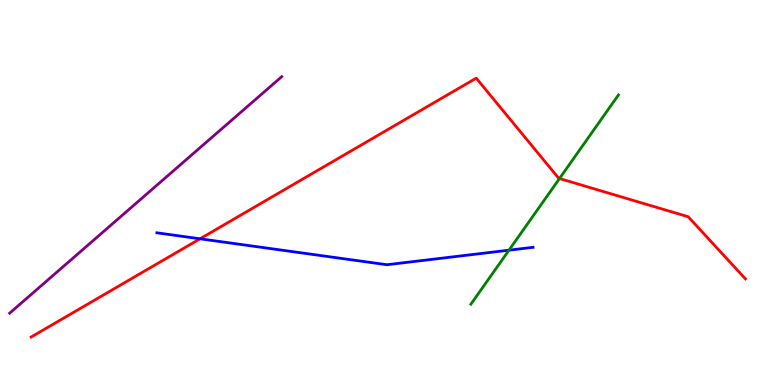[{'lines': ['blue', 'red'], 'intersections': [{'x': 2.58, 'y': 3.8}]}, {'lines': ['green', 'red'], 'intersections': [{'x': 7.22, 'y': 5.36}]}, {'lines': ['purple', 'red'], 'intersections': []}, {'lines': ['blue', 'green'], 'intersections': [{'x': 6.57, 'y': 3.5}]}, {'lines': ['blue', 'purple'], 'intersections': []}, {'lines': ['green', 'purple'], 'intersections': []}]